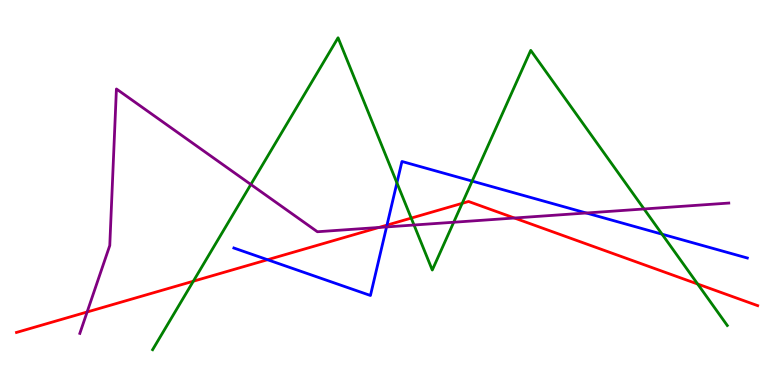[{'lines': ['blue', 'red'], 'intersections': [{'x': 3.45, 'y': 3.25}, {'x': 4.99, 'y': 4.15}]}, {'lines': ['green', 'red'], 'intersections': [{'x': 2.49, 'y': 2.7}, {'x': 5.31, 'y': 4.34}, {'x': 5.96, 'y': 4.72}, {'x': 9.0, 'y': 2.62}]}, {'lines': ['purple', 'red'], 'intersections': [{'x': 1.12, 'y': 1.9}, {'x': 4.89, 'y': 4.09}, {'x': 6.64, 'y': 4.34}]}, {'lines': ['blue', 'green'], 'intersections': [{'x': 5.12, 'y': 5.25}, {'x': 6.09, 'y': 5.3}, {'x': 8.54, 'y': 3.92}]}, {'lines': ['blue', 'purple'], 'intersections': [{'x': 4.99, 'y': 4.11}, {'x': 7.57, 'y': 4.47}]}, {'lines': ['green', 'purple'], 'intersections': [{'x': 3.24, 'y': 5.21}, {'x': 5.34, 'y': 4.16}, {'x': 5.85, 'y': 4.23}, {'x': 8.31, 'y': 4.57}]}]